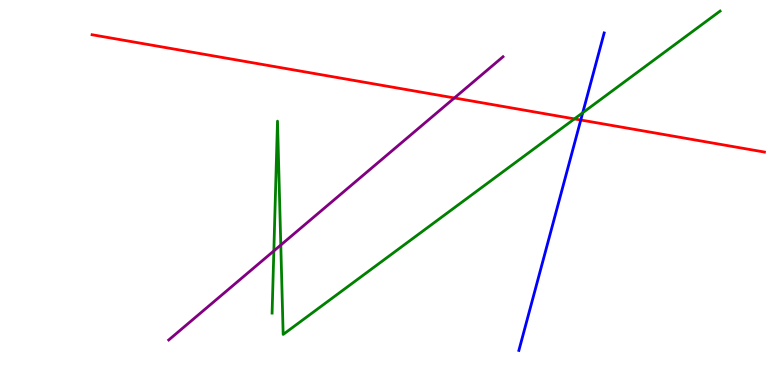[{'lines': ['blue', 'red'], 'intersections': [{'x': 7.49, 'y': 6.88}]}, {'lines': ['green', 'red'], 'intersections': [{'x': 7.41, 'y': 6.91}]}, {'lines': ['purple', 'red'], 'intersections': [{'x': 5.86, 'y': 7.46}]}, {'lines': ['blue', 'green'], 'intersections': [{'x': 7.52, 'y': 7.07}]}, {'lines': ['blue', 'purple'], 'intersections': []}, {'lines': ['green', 'purple'], 'intersections': [{'x': 3.53, 'y': 3.48}, {'x': 3.62, 'y': 3.64}]}]